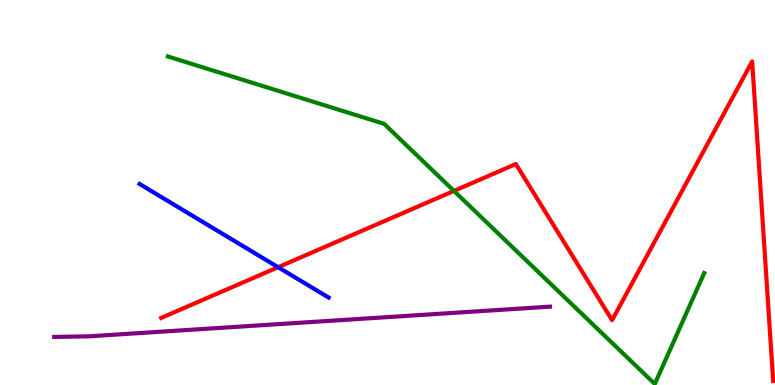[{'lines': ['blue', 'red'], 'intersections': [{'x': 3.59, 'y': 3.06}]}, {'lines': ['green', 'red'], 'intersections': [{'x': 5.86, 'y': 5.04}]}, {'lines': ['purple', 'red'], 'intersections': []}, {'lines': ['blue', 'green'], 'intersections': []}, {'lines': ['blue', 'purple'], 'intersections': []}, {'lines': ['green', 'purple'], 'intersections': []}]